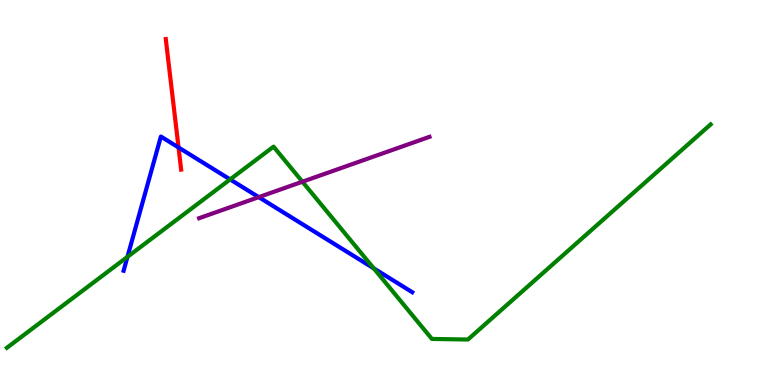[{'lines': ['blue', 'red'], 'intersections': [{'x': 2.3, 'y': 6.17}]}, {'lines': ['green', 'red'], 'intersections': []}, {'lines': ['purple', 'red'], 'intersections': []}, {'lines': ['blue', 'green'], 'intersections': [{'x': 1.64, 'y': 3.33}, {'x': 2.97, 'y': 5.34}, {'x': 4.82, 'y': 3.03}]}, {'lines': ['blue', 'purple'], 'intersections': [{'x': 3.34, 'y': 4.88}]}, {'lines': ['green', 'purple'], 'intersections': [{'x': 3.9, 'y': 5.28}]}]